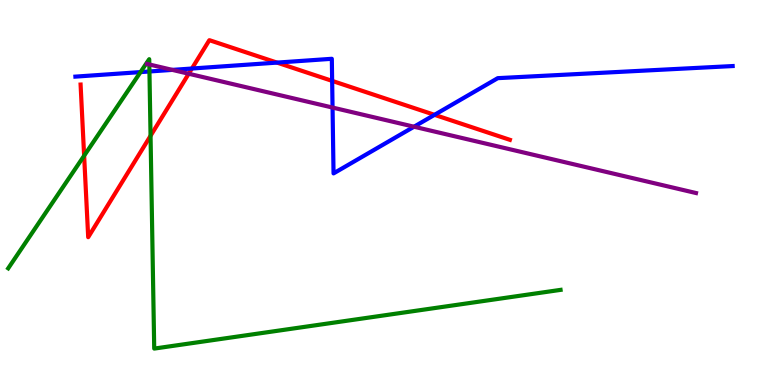[{'lines': ['blue', 'red'], 'intersections': [{'x': 2.48, 'y': 8.22}, {'x': 3.57, 'y': 8.37}, {'x': 4.29, 'y': 7.9}, {'x': 5.61, 'y': 7.02}]}, {'lines': ['green', 'red'], 'intersections': [{'x': 1.09, 'y': 5.96}, {'x': 1.94, 'y': 6.47}]}, {'lines': ['purple', 'red'], 'intersections': [{'x': 2.43, 'y': 8.08}]}, {'lines': ['blue', 'green'], 'intersections': [{'x': 1.81, 'y': 8.13}, {'x': 1.93, 'y': 8.14}]}, {'lines': ['blue', 'purple'], 'intersections': [{'x': 2.22, 'y': 8.18}, {'x': 4.29, 'y': 7.21}, {'x': 5.34, 'y': 6.71}]}, {'lines': ['green', 'purple'], 'intersections': [{'x': 1.93, 'y': 8.33}]}]